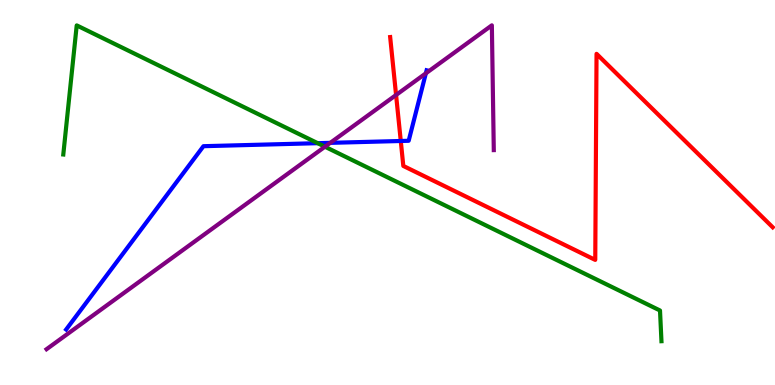[{'lines': ['blue', 'red'], 'intersections': [{'x': 5.17, 'y': 6.34}]}, {'lines': ['green', 'red'], 'intersections': []}, {'lines': ['purple', 'red'], 'intersections': [{'x': 5.11, 'y': 7.53}]}, {'lines': ['blue', 'green'], 'intersections': [{'x': 4.1, 'y': 6.28}]}, {'lines': ['blue', 'purple'], 'intersections': [{'x': 4.26, 'y': 6.29}, {'x': 5.49, 'y': 8.1}]}, {'lines': ['green', 'purple'], 'intersections': [{'x': 4.19, 'y': 6.19}]}]